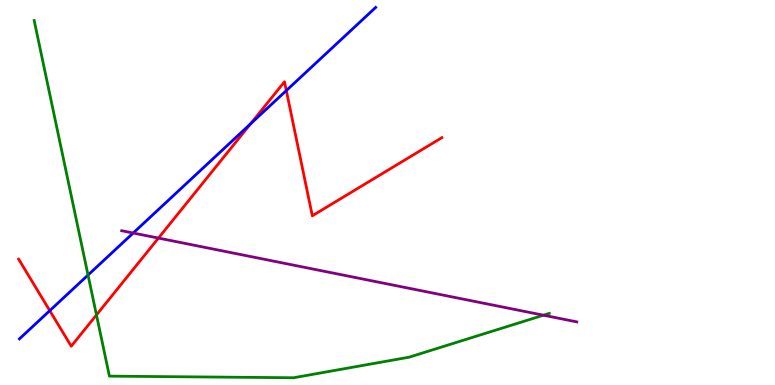[{'lines': ['blue', 'red'], 'intersections': [{'x': 0.642, 'y': 1.93}, {'x': 3.23, 'y': 6.78}, {'x': 3.69, 'y': 7.65}]}, {'lines': ['green', 'red'], 'intersections': [{'x': 1.24, 'y': 1.82}]}, {'lines': ['purple', 'red'], 'intersections': [{'x': 2.04, 'y': 3.82}]}, {'lines': ['blue', 'green'], 'intersections': [{'x': 1.14, 'y': 2.86}]}, {'lines': ['blue', 'purple'], 'intersections': [{'x': 1.72, 'y': 3.95}]}, {'lines': ['green', 'purple'], 'intersections': [{'x': 7.01, 'y': 1.81}]}]